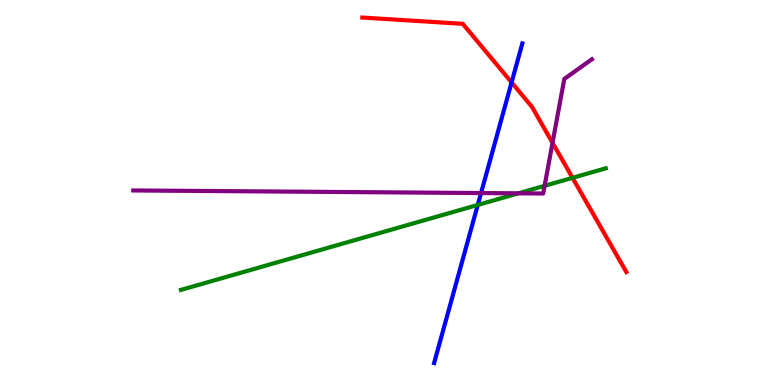[{'lines': ['blue', 'red'], 'intersections': [{'x': 6.6, 'y': 7.86}]}, {'lines': ['green', 'red'], 'intersections': [{'x': 7.39, 'y': 5.38}]}, {'lines': ['purple', 'red'], 'intersections': [{'x': 7.13, 'y': 6.29}]}, {'lines': ['blue', 'green'], 'intersections': [{'x': 6.16, 'y': 4.68}]}, {'lines': ['blue', 'purple'], 'intersections': [{'x': 6.21, 'y': 4.99}]}, {'lines': ['green', 'purple'], 'intersections': [{'x': 6.69, 'y': 4.98}, {'x': 7.03, 'y': 5.17}]}]